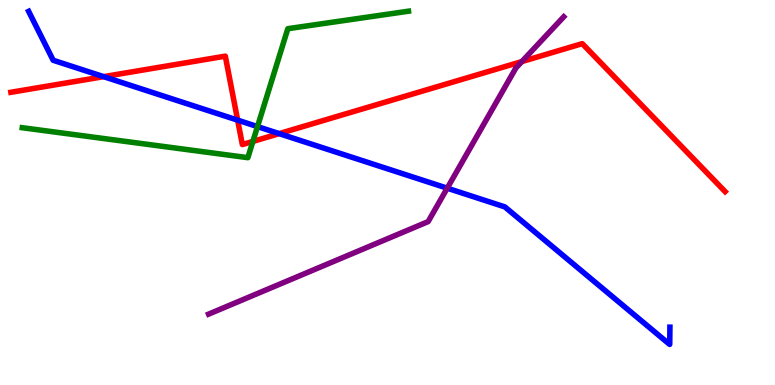[{'lines': ['blue', 'red'], 'intersections': [{'x': 1.34, 'y': 8.01}, {'x': 3.07, 'y': 6.88}, {'x': 3.6, 'y': 6.53}]}, {'lines': ['green', 'red'], 'intersections': [{'x': 3.26, 'y': 6.33}]}, {'lines': ['purple', 'red'], 'intersections': [{'x': 6.73, 'y': 8.4}]}, {'lines': ['blue', 'green'], 'intersections': [{'x': 3.32, 'y': 6.71}]}, {'lines': ['blue', 'purple'], 'intersections': [{'x': 5.77, 'y': 5.11}]}, {'lines': ['green', 'purple'], 'intersections': []}]